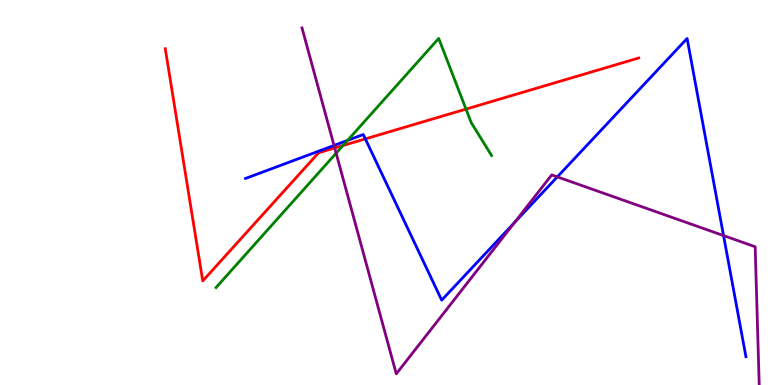[{'lines': ['blue', 'red'], 'intersections': [{'x': 4.71, 'y': 6.39}]}, {'lines': ['green', 'red'], 'intersections': [{'x': 4.43, 'y': 6.22}, {'x': 6.01, 'y': 7.17}]}, {'lines': ['purple', 'red'], 'intersections': [{'x': 4.32, 'y': 6.16}]}, {'lines': ['blue', 'green'], 'intersections': [{'x': 4.49, 'y': 6.35}]}, {'lines': ['blue', 'purple'], 'intersections': [{'x': 4.31, 'y': 6.22}, {'x': 6.64, 'y': 4.22}, {'x': 7.19, 'y': 5.41}, {'x': 9.34, 'y': 3.88}]}, {'lines': ['green', 'purple'], 'intersections': [{'x': 4.34, 'y': 6.02}]}]